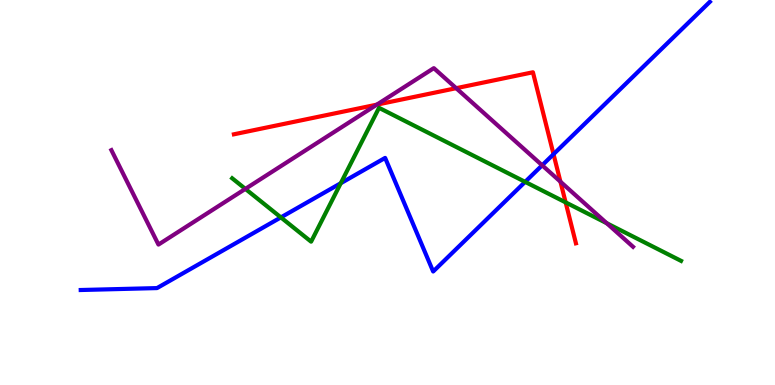[{'lines': ['blue', 'red'], 'intersections': [{'x': 7.14, 'y': 5.99}]}, {'lines': ['green', 'red'], 'intersections': [{'x': 7.3, 'y': 4.74}]}, {'lines': ['purple', 'red'], 'intersections': [{'x': 4.86, 'y': 7.28}, {'x': 5.89, 'y': 7.71}, {'x': 7.23, 'y': 5.28}]}, {'lines': ['blue', 'green'], 'intersections': [{'x': 3.62, 'y': 4.35}, {'x': 4.4, 'y': 5.24}, {'x': 6.78, 'y': 5.28}]}, {'lines': ['blue', 'purple'], 'intersections': [{'x': 7.0, 'y': 5.71}]}, {'lines': ['green', 'purple'], 'intersections': [{'x': 3.17, 'y': 5.09}, {'x': 7.83, 'y': 4.2}]}]